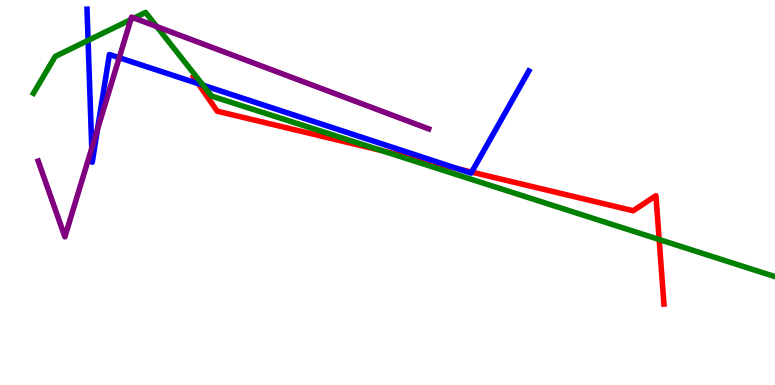[{'lines': ['blue', 'red'], 'intersections': [{'x': 2.56, 'y': 7.83}, {'x': 5.91, 'y': 5.61}, {'x': 6.09, 'y': 5.53}]}, {'lines': ['green', 'red'], 'intersections': [{'x': 4.92, 'y': 6.09}, {'x': 8.51, 'y': 3.78}]}, {'lines': ['purple', 'red'], 'intersections': []}, {'lines': ['blue', 'green'], 'intersections': [{'x': 1.14, 'y': 8.95}, {'x': 2.62, 'y': 7.79}]}, {'lines': ['blue', 'purple'], 'intersections': [{'x': 1.18, 'y': 6.15}, {'x': 1.26, 'y': 6.64}, {'x': 1.54, 'y': 8.5}]}, {'lines': ['green', 'purple'], 'intersections': [{'x': 1.69, 'y': 9.49}, {'x': 1.73, 'y': 9.53}, {'x': 2.02, 'y': 9.31}]}]